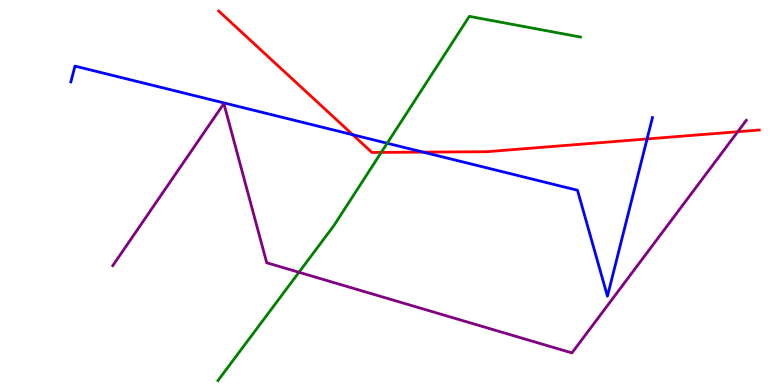[{'lines': ['blue', 'red'], 'intersections': [{'x': 4.55, 'y': 6.5}, {'x': 5.46, 'y': 6.05}, {'x': 8.35, 'y': 6.39}]}, {'lines': ['green', 'red'], 'intersections': [{'x': 4.92, 'y': 6.04}]}, {'lines': ['purple', 'red'], 'intersections': [{'x': 9.52, 'y': 6.58}]}, {'lines': ['blue', 'green'], 'intersections': [{'x': 5.0, 'y': 6.28}]}, {'lines': ['blue', 'purple'], 'intersections': []}, {'lines': ['green', 'purple'], 'intersections': [{'x': 3.86, 'y': 2.93}]}]